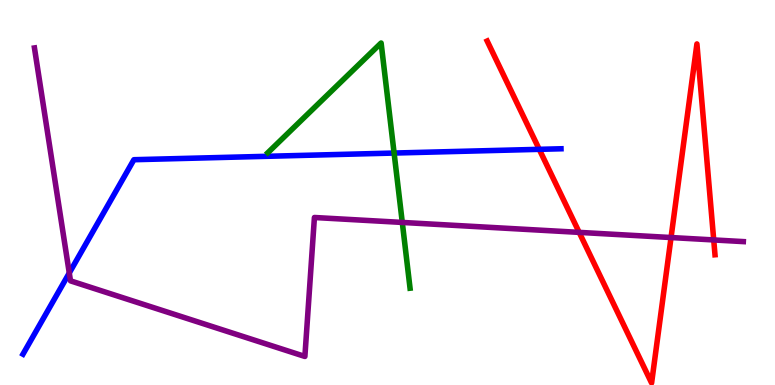[{'lines': ['blue', 'red'], 'intersections': [{'x': 6.96, 'y': 6.12}]}, {'lines': ['green', 'red'], 'intersections': []}, {'lines': ['purple', 'red'], 'intersections': [{'x': 7.47, 'y': 3.96}, {'x': 8.66, 'y': 3.83}, {'x': 9.21, 'y': 3.77}]}, {'lines': ['blue', 'green'], 'intersections': [{'x': 5.09, 'y': 6.02}]}, {'lines': ['blue', 'purple'], 'intersections': [{'x': 0.894, 'y': 2.91}]}, {'lines': ['green', 'purple'], 'intersections': [{'x': 5.19, 'y': 4.22}]}]